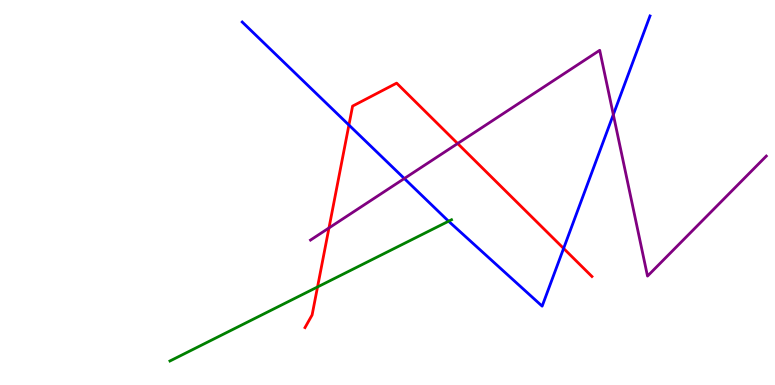[{'lines': ['blue', 'red'], 'intersections': [{'x': 4.5, 'y': 6.75}, {'x': 7.27, 'y': 3.55}]}, {'lines': ['green', 'red'], 'intersections': [{'x': 4.1, 'y': 2.55}]}, {'lines': ['purple', 'red'], 'intersections': [{'x': 4.24, 'y': 4.08}, {'x': 5.91, 'y': 6.27}]}, {'lines': ['blue', 'green'], 'intersections': [{'x': 5.79, 'y': 4.25}]}, {'lines': ['blue', 'purple'], 'intersections': [{'x': 5.22, 'y': 5.36}, {'x': 7.91, 'y': 7.02}]}, {'lines': ['green', 'purple'], 'intersections': []}]